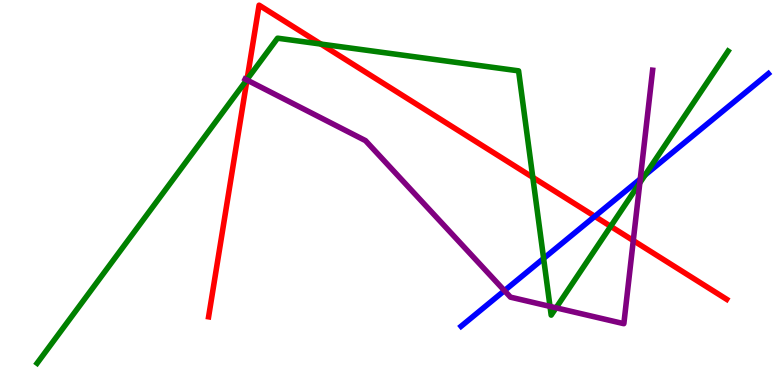[{'lines': ['blue', 'red'], 'intersections': [{'x': 7.67, 'y': 4.38}]}, {'lines': ['green', 'red'], 'intersections': [{'x': 3.19, 'y': 7.94}, {'x': 4.14, 'y': 8.86}, {'x': 6.87, 'y': 5.39}, {'x': 7.88, 'y': 4.12}]}, {'lines': ['purple', 'red'], 'intersections': [{'x': 3.19, 'y': 7.92}, {'x': 8.17, 'y': 3.75}]}, {'lines': ['blue', 'green'], 'intersections': [{'x': 7.01, 'y': 3.29}, {'x': 8.32, 'y': 5.45}]}, {'lines': ['blue', 'purple'], 'intersections': [{'x': 6.51, 'y': 2.45}, {'x': 8.26, 'y': 5.35}]}, {'lines': ['green', 'purple'], 'intersections': [{'x': 3.18, 'y': 7.92}, {'x': 7.1, 'y': 2.04}, {'x': 7.18, 'y': 2.0}, {'x': 8.26, 'y': 5.25}]}]